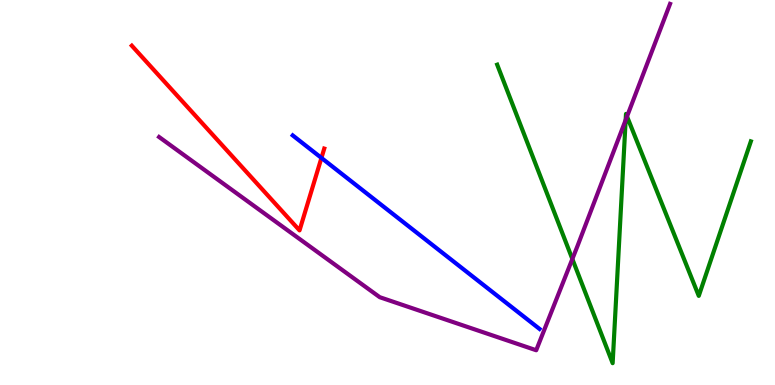[{'lines': ['blue', 'red'], 'intersections': [{'x': 4.15, 'y': 5.9}]}, {'lines': ['green', 'red'], 'intersections': []}, {'lines': ['purple', 'red'], 'intersections': []}, {'lines': ['blue', 'green'], 'intersections': []}, {'lines': ['blue', 'purple'], 'intersections': []}, {'lines': ['green', 'purple'], 'intersections': [{'x': 7.39, 'y': 3.27}, {'x': 8.07, 'y': 6.88}, {'x': 8.09, 'y': 6.97}]}]